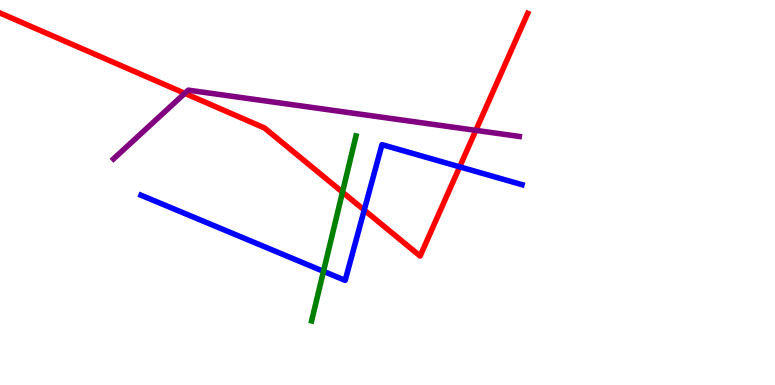[{'lines': ['blue', 'red'], 'intersections': [{'x': 4.7, 'y': 4.54}, {'x': 5.93, 'y': 5.67}]}, {'lines': ['green', 'red'], 'intersections': [{'x': 4.42, 'y': 5.01}]}, {'lines': ['purple', 'red'], 'intersections': [{'x': 2.38, 'y': 7.58}, {'x': 6.14, 'y': 6.61}]}, {'lines': ['blue', 'green'], 'intersections': [{'x': 4.17, 'y': 2.95}]}, {'lines': ['blue', 'purple'], 'intersections': []}, {'lines': ['green', 'purple'], 'intersections': []}]